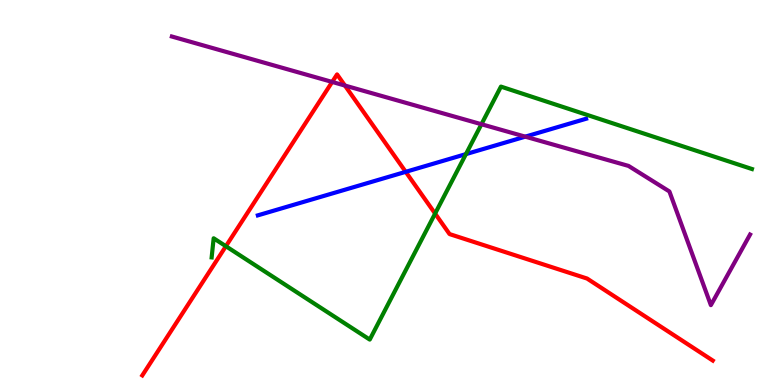[{'lines': ['blue', 'red'], 'intersections': [{'x': 5.23, 'y': 5.54}]}, {'lines': ['green', 'red'], 'intersections': [{'x': 2.91, 'y': 3.6}, {'x': 5.61, 'y': 4.45}]}, {'lines': ['purple', 'red'], 'intersections': [{'x': 4.29, 'y': 7.87}, {'x': 4.45, 'y': 7.78}]}, {'lines': ['blue', 'green'], 'intersections': [{'x': 6.01, 'y': 6.0}]}, {'lines': ['blue', 'purple'], 'intersections': [{'x': 6.78, 'y': 6.45}]}, {'lines': ['green', 'purple'], 'intersections': [{'x': 6.21, 'y': 6.77}]}]